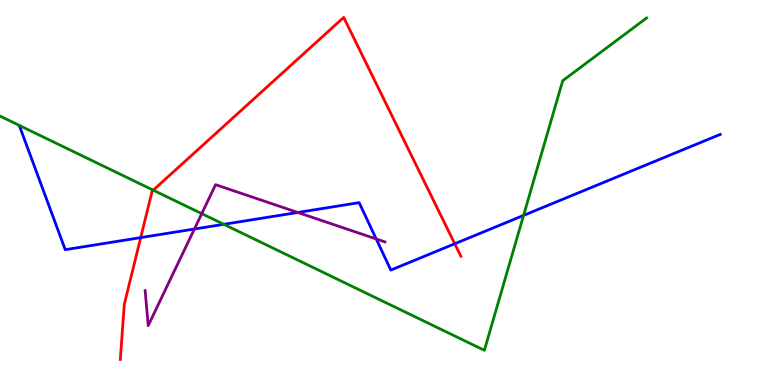[{'lines': ['blue', 'red'], 'intersections': [{'x': 1.82, 'y': 3.83}, {'x': 5.87, 'y': 3.67}]}, {'lines': ['green', 'red'], 'intersections': [{'x': 1.98, 'y': 5.06}]}, {'lines': ['purple', 'red'], 'intersections': []}, {'lines': ['blue', 'green'], 'intersections': [{'x': 2.89, 'y': 4.17}, {'x': 6.76, 'y': 4.4}]}, {'lines': ['blue', 'purple'], 'intersections': [{'x': 2.51, 'y': 4.05}, {'x': 3.84, 'y': 4.48}, {'x': 4.85, 'y': 3.79}]}, {'lines': ['green', 'purple'], 'intersections': [{'x': 2.6, 'y': 4.45}]}]